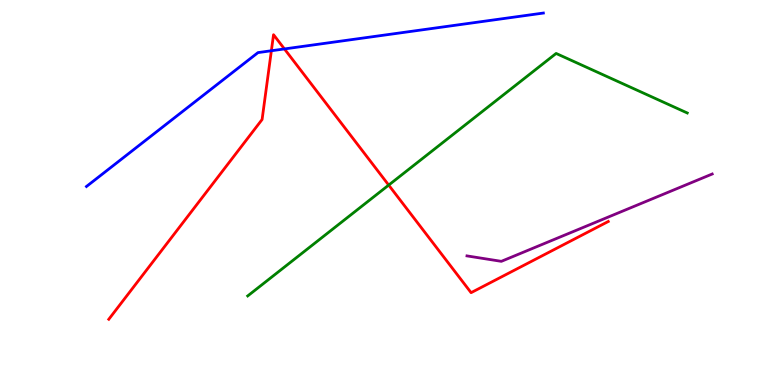[{'lines': ['blue', 'red'], 'intersections': [{'x': 3.5, 'y': 8.68}, {'x': 3.67, 'y': 8.73}]}, {'lines': ['green', 'red'], 'intersections': [{'x': 5.02, 'y': 5.19}]}, {'lines': ['purple', 'red'], 'intersections': []}, {'lines': ['blue', 'green'], 'intersections': []}, {'lines': ['blue', 'purple'], 'intersections': []}, {'lines': ['green', 'purple'], 'intersections': []}]